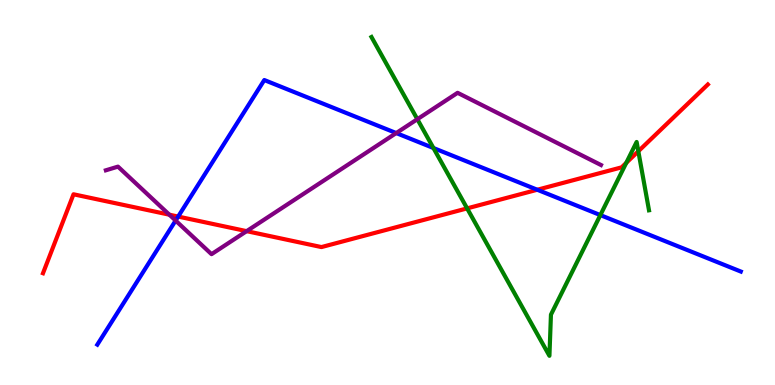[{'lines': ['blue', 'red'], 'intersections': [{'x': 2.3, 'y': 4.37}, {'x': 6.93, 'y': 5.07}]}, {'lines': ['green', 'red'], 'intersections': [{'x': 6.03, 'y': 4.59}, {'x': 8.08, 'y': 5.77}, {'x': 8.24, 'y': 6.07}]}, {'lines': ['purple', 'red'], 'intersections': [{'x': 2.18, 'y': 4.42}, {'x': 3.18, 'y': 4.0}]}, {'lines': ['blue', 'green'], 'intersections': [{'x': 5.59, 'y': 6.16}, {'x': 7.75, 'y': 4.41}]}, {'lines': ['blue', 'purple'], 'intersections': [{'x': 2.27, 'y': 4.27}, {'x': 5.11, 'y': 6.54}]}, {'lines': ['green', 'purple'], 'intersections': [{'x': 5.39, 'y': 6.9}]}]